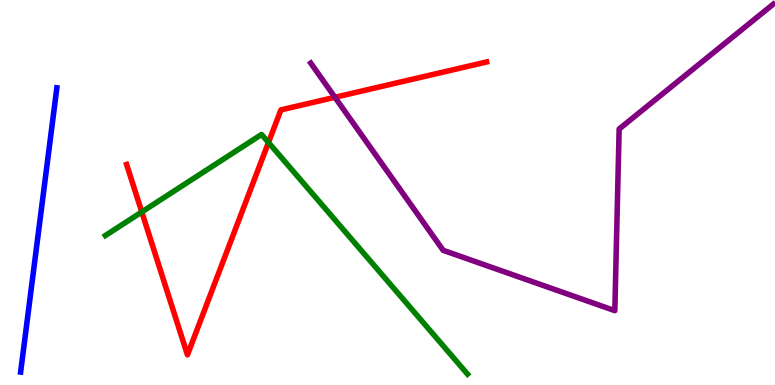[{'lines': ['blue', 'red'], 'intersections': []}, {'lines': ['green', 'red'], 'intersections': [{'x': 1.83, 'y': 4.49}, {'x': 3.46, 'y': 6.3}]}, {'lines': ['purple', 'red'], 'intersections': [{'x': 4.32, 'y': 7.47}]}, {'lines': ['blue', 'green'], 'intersections': []}, {'lines': ['blue', 'purple'], 'intersections': []}, {'lines': ['green', 'purple'], 'intersections': []}]